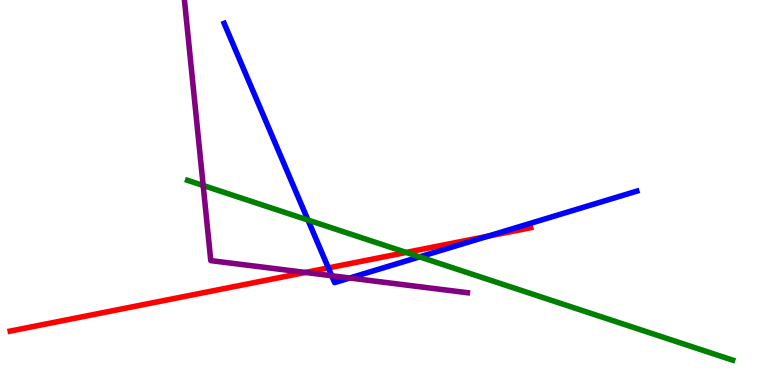[{'lines': ['blue', 'red'], 'intersections': [{'x': 4.24, 'y': 3.04}, {'x': 6.3, 'y': 3.87}]}, {'lines': ['green', 'red'], 'intersections': [{'x': 5.24, 'y': 3.44}]}, {'lines': ['purple', 'red'], 'intersections': [{'x': 3.94, 'y': 2.92}]}, {'lines': ['blue', 'green'], 'intersections': [{'x': 3.97, 'y': 4.28}, {'x': 5.41, 'y': 3.33}]}, {'lines': ['blue', 'purple'], 'intersections': [{'x': 4.28, 'y': 2.84}, {'x': 4.51, 'y': 2.78}]}, {'lines': ['green', 'purple'], 'intersections': [{'x': 2.62, 'y': 5.18}]}]